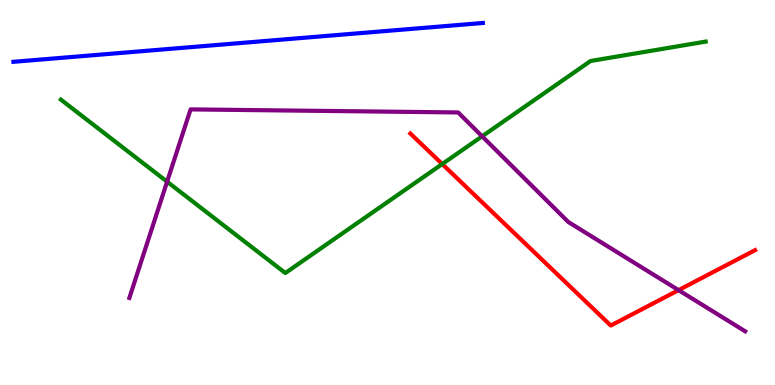[{'lines': ['blue', 'red'], 'intersections': []}, {'lines': ['green', 'red'], 'intersections': [{'x': 5.71, 'y': 5.74}]}, {'lines': ['purple', 'red'], 'intersections': [{'x': 8.76, 'y': 2.46}]}, {'lines': ['blue', 'green'], 'intersections': []}, {'lines': ['blue', 'purple'], 'intersections': []}, {'lines': ['green', 'purple'], 'intersections': [{'x': 2.16, 'y': 5.28}, {'x': 6.22, 'y': 6.46}]}]